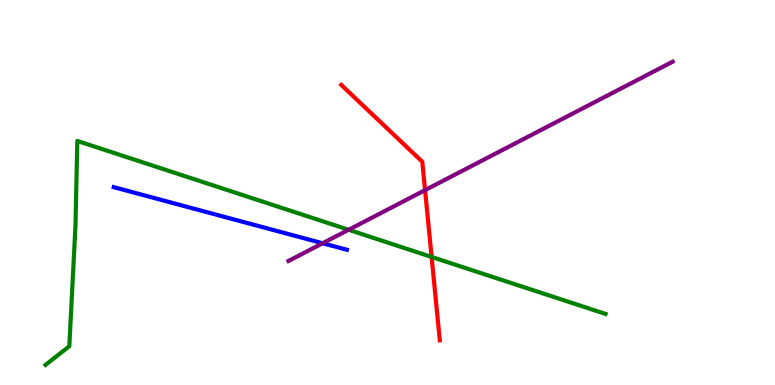[{'lines': ['blue', 'red'], 'intersections': []}, {'lines': ['green', 'red'], 'intersections': [{'x': 5.57, 'y': 3.33}]}, {'lines': ['purple', 'red'], 'intersections': [{'x': 5.48, 'y': 5.06}]}, {'lines': ['blue', 'green'], 'intersections': []}, {'lines': ['blue', 'purple'], 'intersections': [{'x': 4.16, 'y': 3.68}]}, {'lines': ['green', 'purple'], 'intersections': [{'x': 4.5, 'y': 4.03}]}]